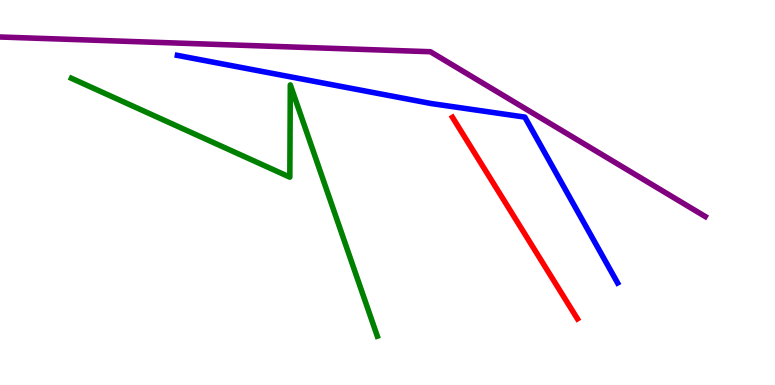[{'lines': ['blue', 'red'], 'intersections': []}, {'lines': ['green', 'red'], 'intersections': []}, {'lines': ['purple', 'red'], 'intersections': []}, {'lines': ['blue', 'green'], 'intersections': []}, {'lines': ['blue', 'purple'], 'intersections': []}, {'lines': ['green', 'purple'], 'intersections': []}]